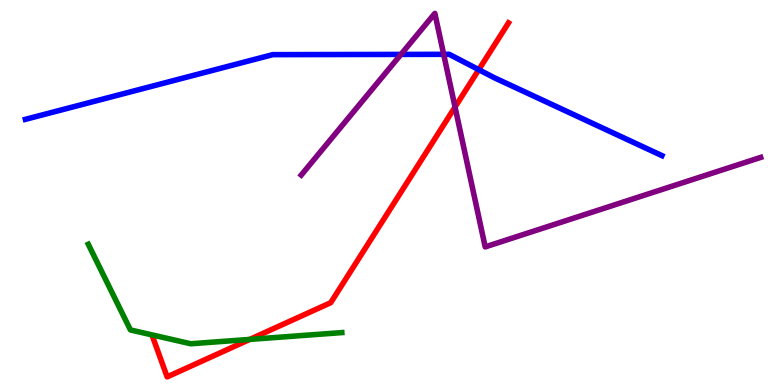[{'lines': ['blue', 'red'], 'intersections': [{'x': 6.18, 'y': 8.19}]}, {'lines': ['green', 'red'], 'intersections': [{'x': 3.22, 'y': 1.18}]}, {'lines': ['purple', 'red'], 'intersections': [{'x': 5.87, 'y': 7.22}]}, {'lines': ['blue', 'green'], 'intersections': []}, {'lines': ['blue', 'purple'], 'intersections': [{'x': 5.17, 'y': 8.59}, {'x': 5.72, 'y': 8.59}]}, {'lines': ['green', 'purple'], 'intersections': []}]